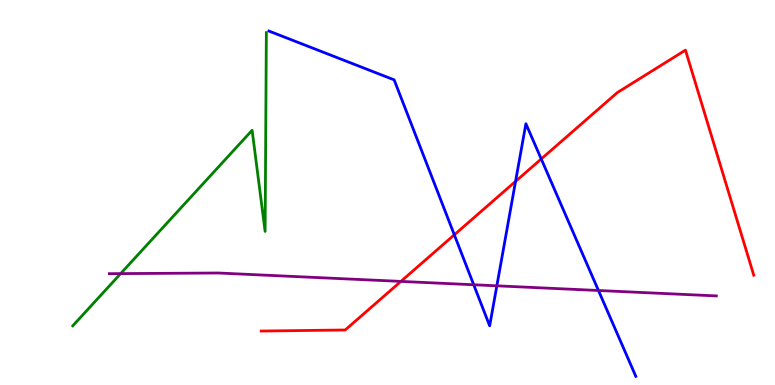[{'lines': ['blue', 'red'], 'intersections': [{'x': 5.86, 'y': 3.9}, {'x': 6.65, 'y': 5.29}, {'x': 6.98, 'y': 5.87}]}, {'lines': ['green', 'red'], 'intersections': []}, {'lines': ['purple', 'red'], 'intersections': [{'x': 5.17, 'y': 2.69}]}, {'lines': ['blue', 'green'], 'intersections': []}, {'lines': ['blue', 'purple'], 'intersections': [{'x': 6.11, 'y': 2.6}, {'x': 6.41, 'y': 2.58}, {'x': 7.72, 'y': 2.45}]}, {'lines': ['green', 'purple'], 'intersections': [{'x': 1.56, 'y': 2.89}]}]